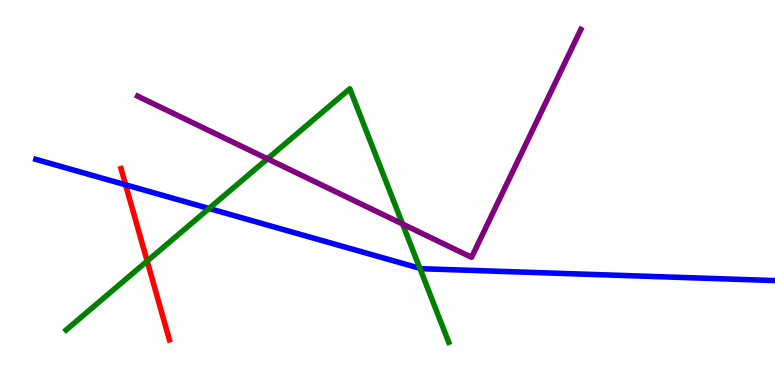[{'lines': ['blue', 'red'], 'intersections': [{'x': 1.62, 'y': 5.2}]}, {'lines': ['green', 'red'], 'intersections': [{'x': 1.9, 'y': 3.22}]}, {'lines': ['purple', 'red'], 'intersections': []}, {'lines': ['blue', 'green'], 'intersections': [{'x': 2.7, 'y': 4.58}, {'x': 5.42, 'y': 3.03}]}, {'lines': ['blue', 'purple'], 'intersections': []}, {'lines': ['green', 'purple'], 'intersections': [{'x': 3.45, 'y': 5.87}, {'x': 5.19, 'y': 4.18}]}]